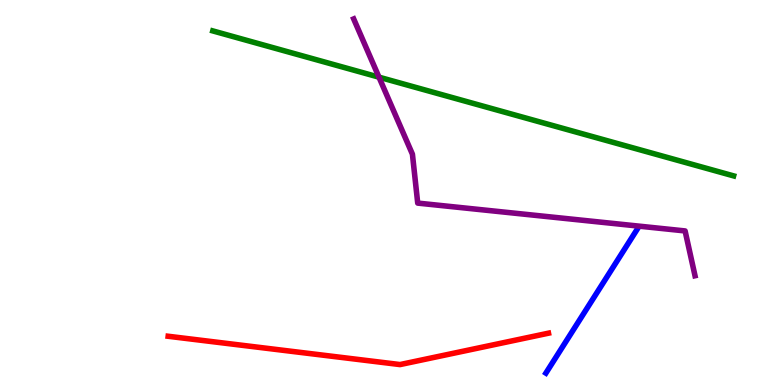[{'lines': ['blue', 'red'], 'intersections': []}, {'lines': ['green', 'red'], 'intersections': []}, {'lines': ['purple', 'red'], 'intersections': []}, {'lines': ['blue', 'green'], 'intersections': []}, {'lines': ['blue', 'purple'], 'intersections': []}, {'lines': ['green', 'purple'], 'intersections': [{'x': 4.89, 'y': 8.0}]}]